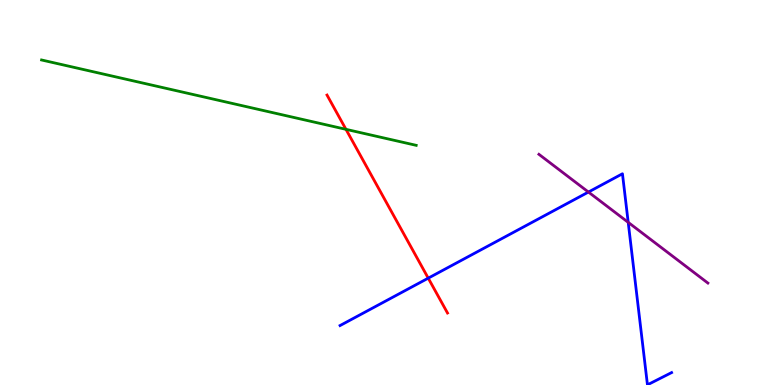[{'lines': ['blue', 'red'], 'intersections': [{'x': 5.53, 'y': 2.78}]}, {'lines': ['green', 'red'], 'intersections': [{'x': 4.46, 'y': 6.64}]}, {'lines': ['purple', 'red'], 'intersections': []}, {'lines': ['blue', 'green'], 'intersections': []}, {'lines': ['blue', 'purple'], 'intersections': [{'x': 7.59, 'y': 5.01}, {'x': 8.11, 'y': 4.22}]}, {'lines': ['green', 'purple'], 'intersections': []}]